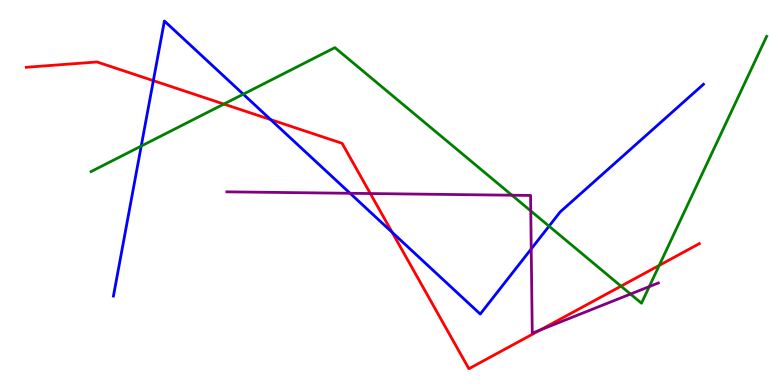[{'lines': ['blue', 'red'], 'intersections': [{'x': 1.98, 'y': 7.91}, {'x': 3.49, 'y': 6.89}, {'x': 5.06, 'y': 3.96}]}, {'lines': ['green', 'red'], 'intersections': [{'x': 2.89, 'y': 7.3}, {'x': 8.01, 'y': 2.57}, {'x': 8.51, 'y': 3.11}]}, {'lines': ['purple', 'red'], 'intersections': [{'x': 4.78, 'y': 4.97}, {'x': 6.97, 'y': 1.43}]}, {'lines': ['blue', 'green'], 'intersections': [{'x': 1.82, 'y': 6.21}, {'x': 3.14, 'y': 7.55}, {'x': 7.08, 'y': 4.13}]}, {'lines': ['blue', 'purple'], 'intersections': [{'x': 4.52, 'y': 4.98}, {'x': 6.85, 'y': 3.53}]}, {'lines': ['green', 'purple'], 'intersections': [{'x': 6.61, 'y': 4.93}, {'x': 6.85, 'y': 4.52}, {'x': 8.14, 'y': 2.36}, {'x': 8.38, 'y': 2.56}]}]